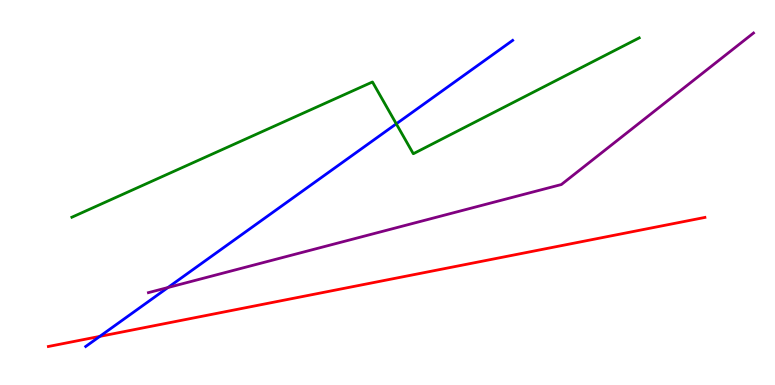[{'lines': ['blue', 'red'], 'intersections': [{'x': 1.29, 'y': 1.26}]}, {'lines': ['green', 'red'], 'intersections': []}, {'lines': ['purple', 'red'], 'intersections': []}, {'lines': ['blue', 'green'], 'intersections': [{'x': 5.11, 'y': 6.78}]}, {'lines': ['blue', 'purple'], 'intersections': [{'x': 2.17, 'y': 2.53}]}, {'lines': ['green', 'purple'], 'intersections': []}]